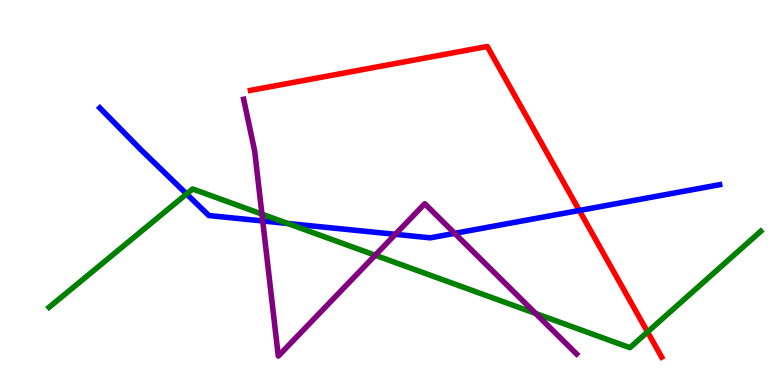[{'lines': ['blue', 'red'], 'intersections': [{'x': 7.48, 'y': 4.53}]}, {'lines': ['green', 'red'], 'intersections': [{'x': 8.36, 'y': 1.38}]}, {'lines': ['purple', 'red'], 'intersections': []}, {'lines': ['blue', 'green'], 'intersections': [{'x': 2.41, 'y': 4.96}, {'x': 3.71, 'y': 4.2}]}, {'lines': ['blue', 'purple'], 'intersections': [{'x': 3.39, 'y': 4.26}, {'x': 5.1, 'y': 3.91}, {'x': 5.87, 'y': 3.94}]}, {'lines': ['green', 'purple'], 'intersections': [{'x': 3.38, 'y': 4.44}, {'x': 4.84, 'y': 3.37}, {'x': 6.91, 'y': 1.86}]}]